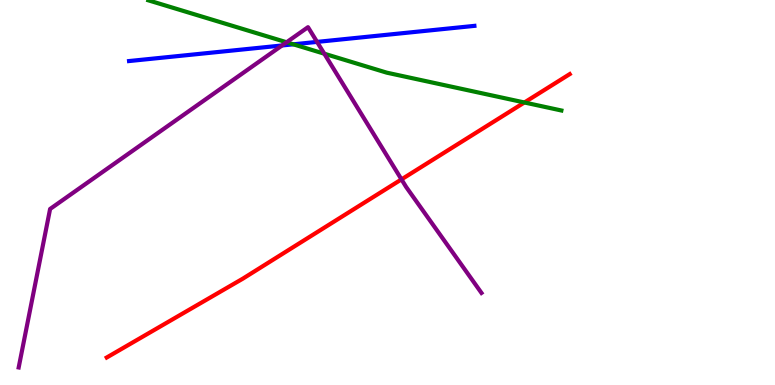[{'lines': ['blue', 'red'], 'intersections': []}, {'lines': ['green', 'red'], 'intersections': [{'x': 6.77, 'y': 7.34}]}, {'lines': ['purple', 'red'], 'intersections': [{'x': 5.18, 'y': 5.34}]}, {'lines': ['blue', 'green'], 'intersections': [{'x': 3.79, 'y': 8.85}]}, {'lines': ['blue', 'purple'], 'intersections': [{'x': 3.64, 'y': 8.82}, {'x': 4.09, 'y': 8.91}]}, {'lines': ['green', 'purple'], 'intersections': [{'x': 3.7, 'y': 8.9}, {'x': 4.18, 'y': 8.6}]}]